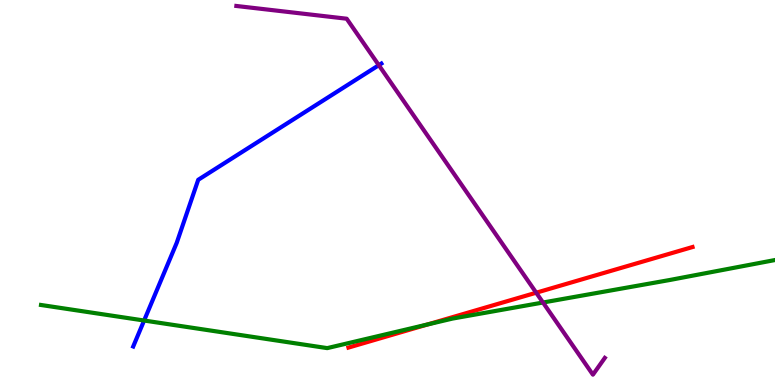[{'lines': ['blue', 'red'], 'intersections': []}, {'lines': ['green', 'red'], 'intersections': [{'x': 5.52, 'y': 1.57}]}, {'lines': ['purple', 'red'], 'intersections': [{'x': 6.92, 'y': 2.4}]}, {'lines': ['blue', 'green'], 'intersections': [{'x': 1.86, 'y': 1.67}]}, {'lines': ['blue', 'purple'], 'intersections': [{'x': 4.89, 'y': 8.31}]}, {'lines': ['green', 'purple'], 'intersections': [{'x': 7.01, 'y': 2.14}]}]